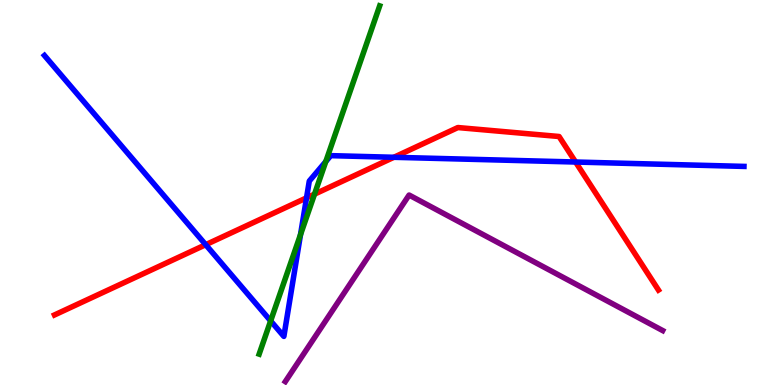[{'lines': ['blue', 'red'], 'intersections': [{'x': 2.65, 'y': 3.64}, {'x': 3.96, 'y': 4.86}, {'x': 5.08, 'y': 5.91}, {'x': 7.43, 'y': 5.79}]}, {'lines': ['green', 'red'], 'intersections': [{'x': 4.06, 'y': 4.96}]}, {'lines': ['purple', 'red'], 'intersections': []}, {'lines': ['blue', 'green'], 'intersections': [{'x': 3.49, 'y': 1.67}, {'x': 3.88, 'y': 3.91}, {'x': 4.2, 'y': 5.81}]}, {'lines': ['blue', 'purple'], 'intersections': []}, {'lines': ['green', 'purple'], 'intersections': []}]